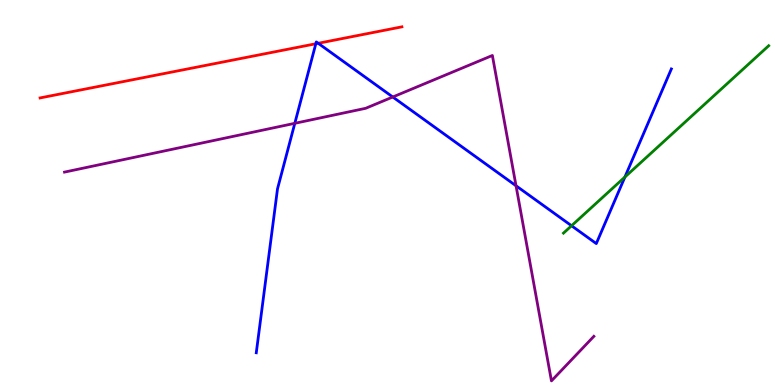[{'lines': ['blue', 'red'], 'intersections': [{'x': 4.08, 'y': 8.86}, {'x': 4.11, 'y': 8.88}]}, {'lines': ['green', 'red'], 'intersections': []}, {'lines': ['purple', 'red'], 'intersections': []}, {'lines': ['blue', 'green'], 'intersections': [{'x': 7.37, 'y': 4.14}, {'x': 8.06, 'y': 5.4}]}, {'lines': ['blue', 'purple'], 'intersections': [{'x': 3.8, 'y': 6.8}, {'x': 5.07, 'y': 7.48}, {'x': 6.66, 'y': 5.17}]}, {'lines': ['green', 'purple'], 'intersections': []}]